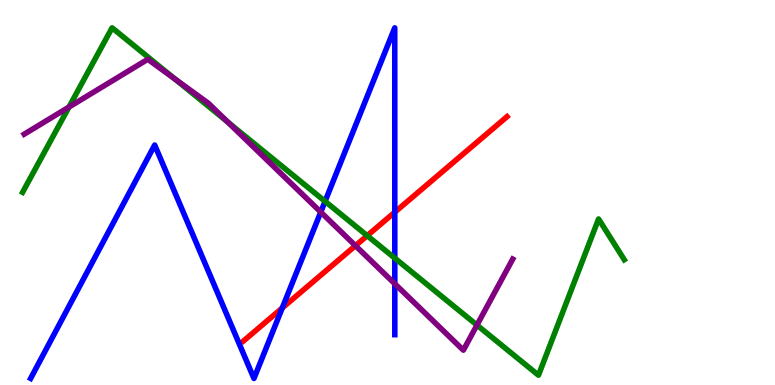[{'lines': ['blue', 'red'], 'intersections': [{'x': 3.64, 'y': 2.0}, {'x': 5.09, 'y': 4.49}]}, {'lines': ['green', 'red'], 'intersections': [{'x': 4.74, 'y': 3.88}]}, {'lines': ['purple', 'red'], 'intersections': [{'x': 4.59, 'y': 3.62}]}, {'lines': ['blue', 'green'], 'intersections': [{'x': 4.19, 'y': 4.77}, {'x': 5.09, 'y': 3.29}]}, {'lines': ['blue', 'purple'], 'intersections': [{'x': 4.14, 'y': 4.49}, {'x': 5.09, 'y': 2.63}]}, {'lines': ['green', 'purple'], 'intersections': [{'x': 0.89, 'y': 7.22}, {'x': 2.26, 'y': 7.95}, {'x': 2.94, 'y': 6.83}, {'x': 6.15, 'y': 1.56}]}]